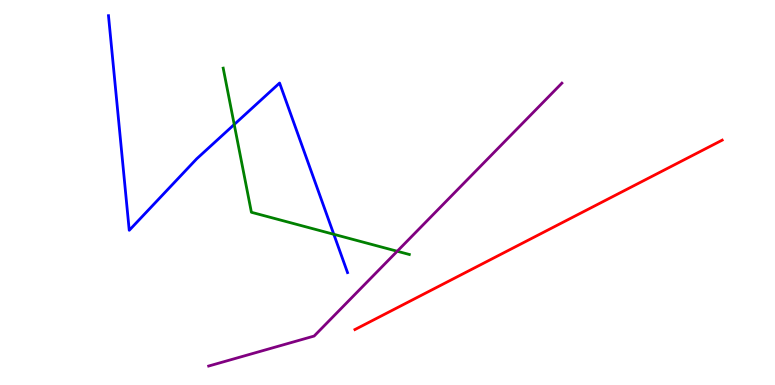[{'lines': ['blue', 'red'], 'intersections': []}, {'lines': ['green', 'red'], 'intersections': []}, {'lines': ['purple', 'red'], 'intersections': []}, {'lines': ['blue', 'green'], 'intersections': [{'x': 3.02, 'y': 6.77}, {'x': 4.31, 'y': 3.91}]}, {'lines': ['blue', 'purple'], 'intersections': []}, {'lines': ['green', 'purple'], 'intersections': [{'x': 5.13, 'y': 3.47}]}]